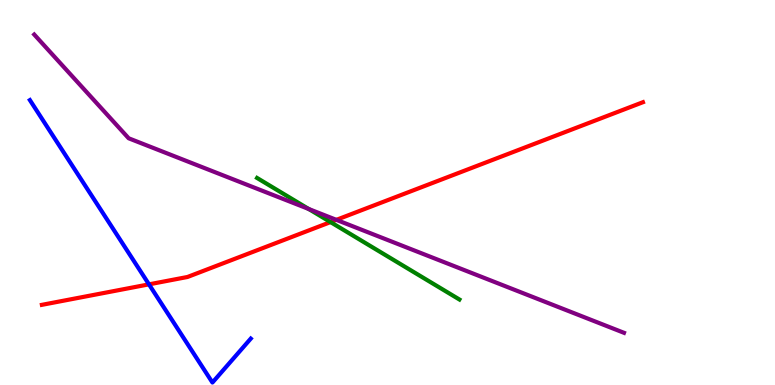[{'lines': ['blue', 'red'], 'intersections': [{'x': 1.92, 'y': 2.61}]}, {'lines': ['green', 'red'], 'intersections': [{'x': 4.26, 'y': 4.23}]}, {'lines': ['purple', 'red'], 'intersections': [{'x': 4.34, 'y': 4.29}]}, {'lines': ['blue', 'green'], 'intersections': []}, {'lines': ['blue', 'purple'], 'intersections': []}, {'lines': ['green', 'purple'], 'intersections': [{'x': 3.98, 'y': 4.57}]}]